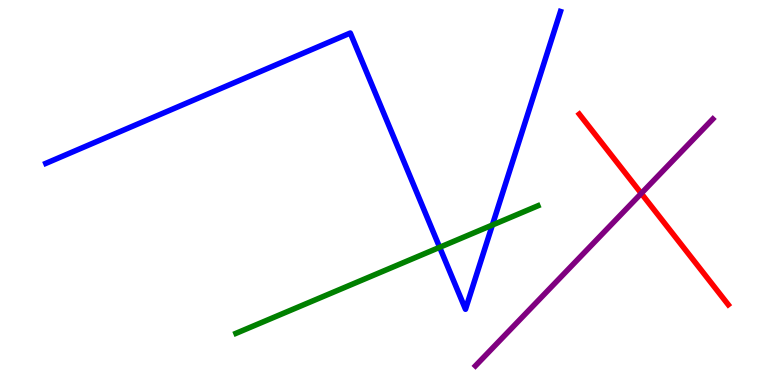[{'lines': ['blue', 'red'], 'intersections': []}, {'lines': ['green', 'red'], 'intersections': []}, {'lines': ['purple', 'red'], 'intersections': [{'x': 8.27, 'y': 4.98}]}, {'lines': ['blue', 'green'], 'intersections': [{'x': 5.67, 'y': 3.58}, {'x': 6.35, 'y': 4.15}]}, {'lines': ['blue', 'purple'], 'intersections': []}, {'lines': ['green', 'purple'], 'intersections': []}]